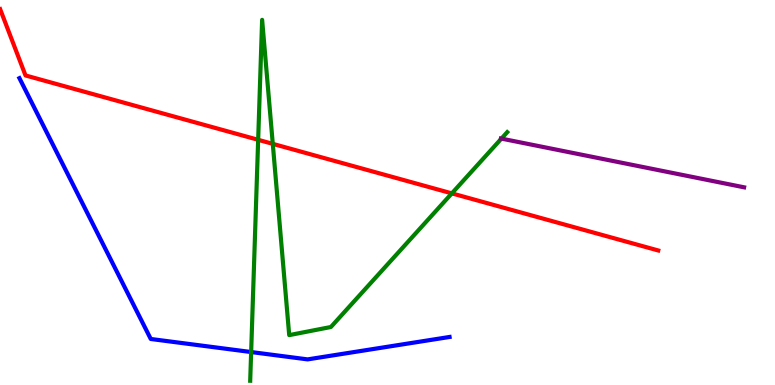[{'lines': ['blue', 'red'], 'intersections': []}, {'lines': ['green', 'red'], 'intersections': [{'x': 3.33, 'y': 6.37}, {'x': 3.52, 'y': 6.26}, {'x': 5.83, 'y': 4.98}]}, {'lines': ['purple', 'red'], 'intersections': []}, {'lines': ['blue', 'green'], 'intersections': [{'x': 3.24, 'y': 0.856}]}, {'lines': ['blue', 'purple'], 'intersections': []}, {'lines': ['green', 'purple'], 'intersections': [{'x': 6.47, 'y': 6.4}]}]